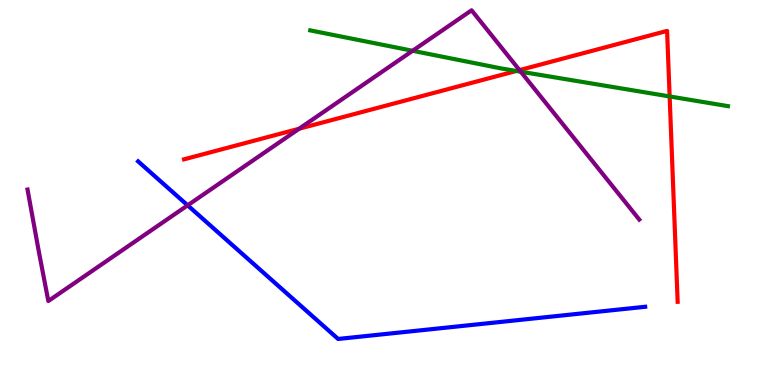[{'lines': ['blue', 'red'], 'intersections': []}, {'lines': ['green', 'red'], 'intersections': [{'x': 6.66, 'y': 8.16}, {'x': 8.64, 'y': 7.49}]}, {'lines': ['purple', 'red'], 'intersections': [{'x': 3.86, 'y': 6.66}, {'x': 6.7, 'y': 8.18}]}, {'lines': ['blue', 'green'], 'intersections': []}, {'lines': ['blue', 'purple'], 'intersections': [{'x': 2.42, 'y': 4.67}]}, {'lines': ['green', 'purple'], 'intersections': [{'x': 5.32, 'y': 8.68}, {'x': 6.72, 'y': 8.14}]}]